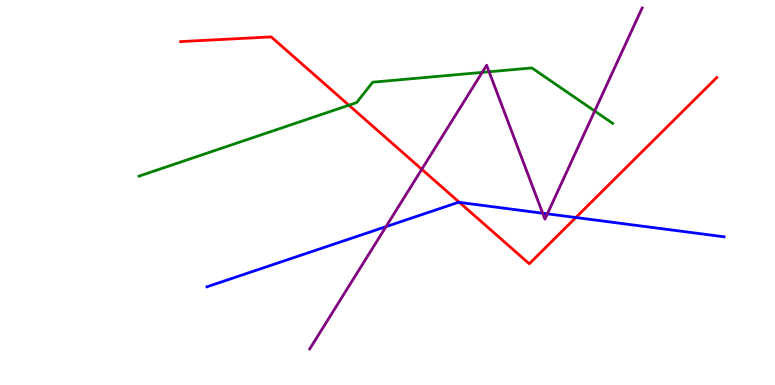[{'lines': ['blue', 'red'], 'intersections': [{'x': 5.93, 'y': 4.74}, {'x': 7.43, 'y': 4.35}]}, {'lines': ['green', 'red'], 'intersections': [{'x': 4.5, 'y': 7.27}]}, {'lines': ['purple', 'red'], 'intersections': [{'x': 5.44, 'y': 5.6}]}, {'lines': ['blue', 'green'], 'intersections': []}, {'lines': ['blue', 'purple'], 'intersections': [{'x': 4.98, 'y': 4.11}, {'x': 7.0, 'y': 4.46}, {'x': 7.06, 'y': 4.45}]}, {'lines': ['green', 'purple'], 'intersections': [{'x': 6.22, 'y': 8.12}, {'x': 6.31, 'y': 8.14}, {'x': 7.67, 'y': 7.12}]}]